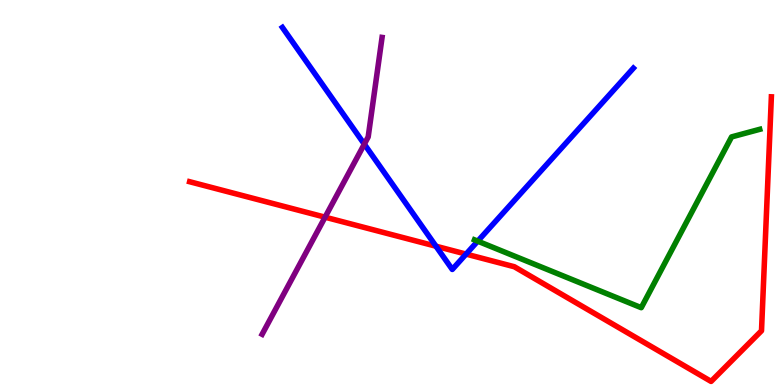[{'lines': ['blue', 'red'], 'intersections': [{'x': 5.63, 'y': 3.6}, {'x': 6.01, 'y': 3.4}]}, {'lines': ['green', 'red'], 'intersections': []}, {'lines': ['purple', 'red'], 'intersections': [{'x': 4.19, 'y': 4.36}]}, {'lines': ['blue', 'green'], 'intersections': [{'x': 6.16, 'y': 3.74}]}, {'lines': ['blue', 'purple'], 'intersections': [{'x': 4.7, 'y': 6.26}]}, {'lines': ['green', 'purple'], 'intersections': []}]